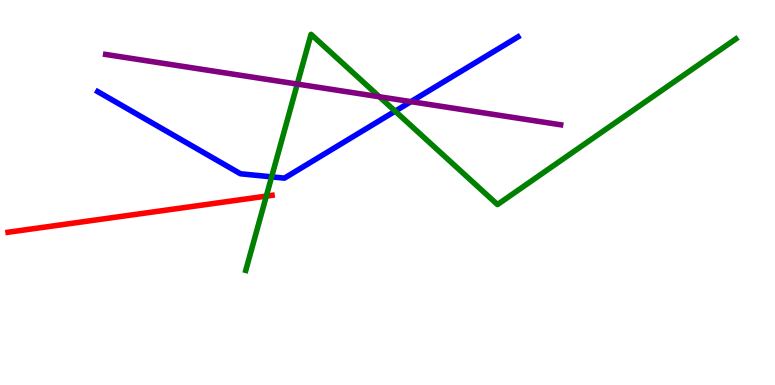[{'lines': ['blue', 'red'], 'intersections': []}, {'lines': ['green', 'red'], 'intersections': [{'x': 3.44, 'y': 4.91}]}, {'lines': ['purple', 'red'], 'intersections': []}, {'lines': ['blue', 'green'], 'intersections': [{'x': 3.5, 'y': 5.41}, {'x': 5.1, 'y': 7.11}]}, {'lines': ['blue', 'purple'], 'intersections': [{'x': 5.3, 'y': 7.36}]}, {'lines': ['green', 'purple'], 'intersections': [{'x': 3.84, 'y': 7.82}, {'x': 4.9, 'y': 7.49}]}]